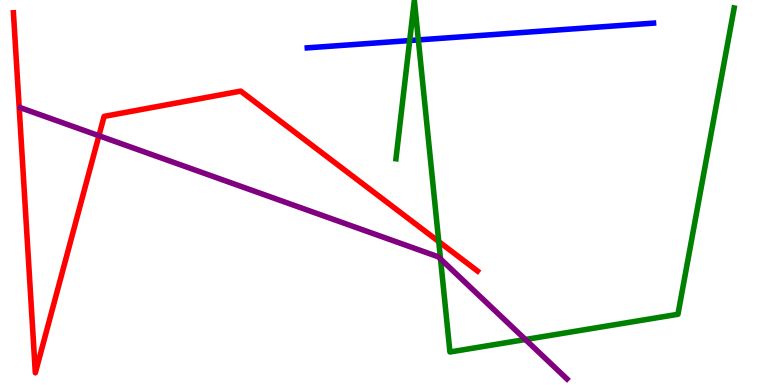[{'lines': ['blue', 'red'], 'intersections': []}, {'lines': ['green', 'red'], 'intersections': [{'x': 5.66, 'y': 3.73}]}, {'lines': ['purple', 'red'], 'intersections': [{'x': 1.28, 'y': 6.47}]}, {'lines': ['blue', 'green'], 'intersections': [{'x': 5.29, 'y': 8.95}, {'x': 5.4, 'y': 8.96}]}, {'lines': ['blue', 'purple'], 'intersections': []}, {'lines': ['green', 'purple'], 'intersections': [{'x': 5.68, 'y': 3.27}, {'x': 6.78, 'y': 1.18}]}]